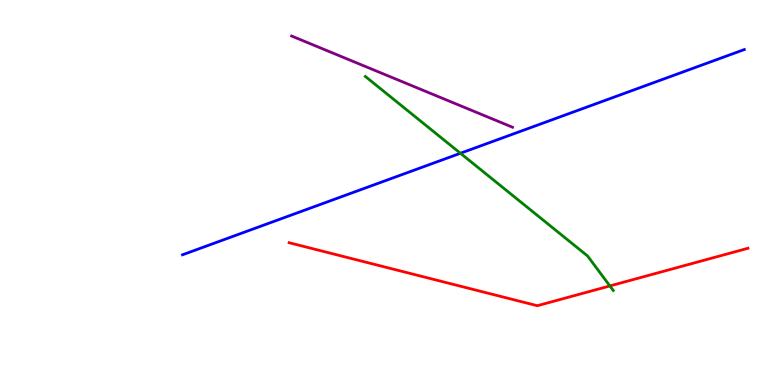[{'lines': ['blue', 'red'], 'intersections': []}, {'lines': ['green', 'red'], 'intersections': [{'x': 7.87, 'y': 2.57}]}, {'lines': ['purple', 'red'], 'intersections': []}, {'lines': ['blue', 'green'], 'intersections': [{'x': 5.94, 'y': 6.02}]}, {'lines': ['blue', 'purple'], 'intersections': []}, {'lines': ['green', 'purple'], 'intersections': []}]